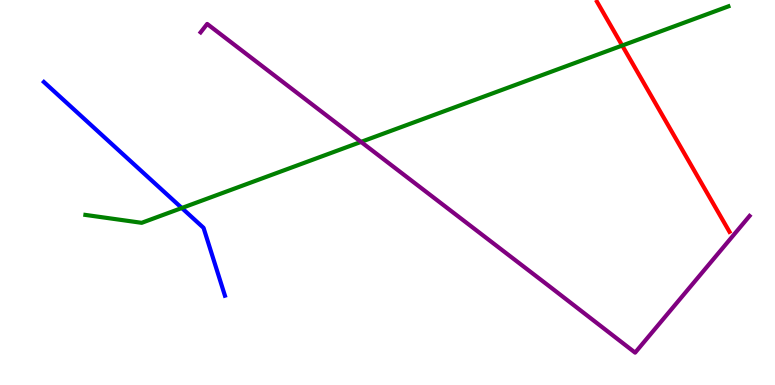[{'lines': ['blue', 'red'], 'intersections': []}, {'lines': ['green', 'red'], 'intersections': [{'x': 8.03, 'y': 8.82}]}, {'lines': ['purple', 'red'], 'intersections': []}, {'lines': ['blue', 'green'], 'intersections': [{'x': 2.35, 'y': 4.6}]}, {'lines': ['blue', 'purple'], 'intersections': []}, {'lines': ['green', 'purple'], 'intersections': [{'x': 4.66, 'y': 6.31}]}]